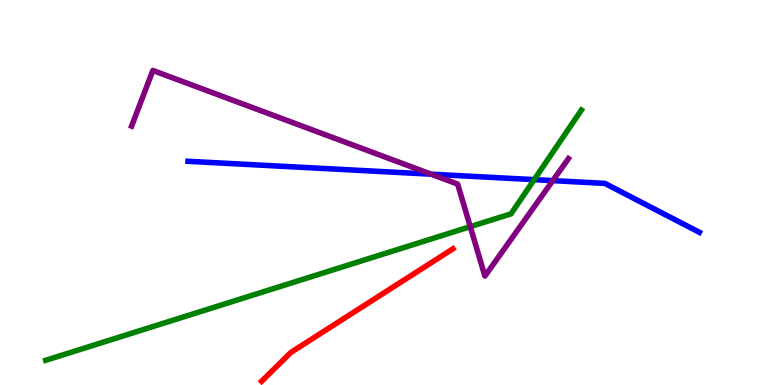[{'lines': ['blue', 'red'], 'intersections': []}, {'lines': ['green', 'red'], 'intersections': []}, {'lines': ['purple', 'red'], 'intersections': []}, {'lines': ['blue', 'green'], 'intersections': [{'x': 6.89, 'y': 5.33}]}, {'lines': ['blue', 'purple'], 'intersections': [{'x': 5.56, 'y': 5.48}, {'x': 7.13, 'y': 5.31}]}, {'lines': ['green', 'purple'], 'intersections': [{'x': 6.07, 'y': 4.11}]}]